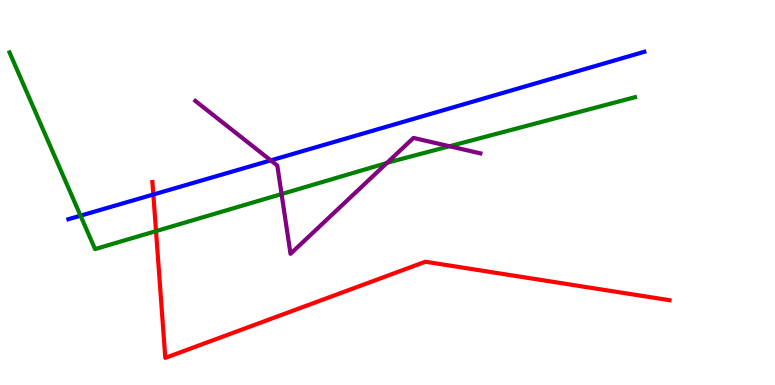[{'lines': ['blue', 'red'], 'intersections': [{'x': 1.98, 'y': 4.95}]}, {'lines': ['green', 'red'], 'intersections': [{'x': 2.01, 'y': 4.0}]}, {'lines': ['purple', 'red'], 'intersections': []}, {'lines': ['blue', 'green'], 'intersections': [{'x': 1.04, 'y': 4.4}]}, {'lines': ['blue', 'purple'], 'intersections': [{'x': 3.49, 'y': 5.83}]}, {'lines': ['green', 'purple'], 'intersections': [{'x': 3.63, 'y': 4.96}, {'x': 4.99, 'y': 5.77}, {'x': 5.8, 'y': 6.2}]}]